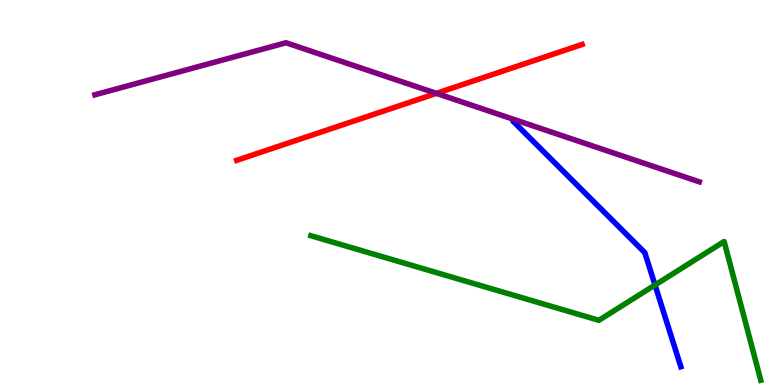[{'lines': ['blue', 'red'], 'intersections': []}, {'lines': ['green', 'red'], 'intersections': []}, {'lines': ['purple', 'red'], 'intersections': [{'x': 5.63, 'y': 7.58}]}, {'lines': ['blue', 'green'], 'intersections': [{'x': 8.45, 'y': 2.6}]}, {'lines': ['blue', 'purple'], 'intersections': []}, {'lines': ['green', 'purple'], 'intersections': []}]